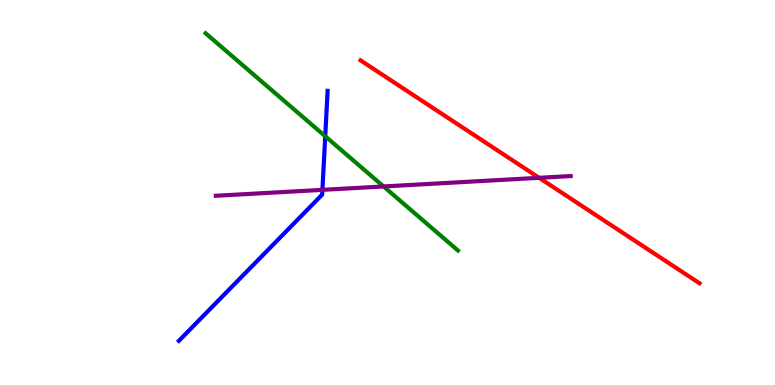[{'lines': ['blue', 'red'], 'intersections': []}, {'lines': ['green', 'red'], 'intersections': []}, {'lines': ['purple', 'red'], 'intersections': [{'x': 6.96, 'y': 5.38}]}, {'lines': ['blue', 'green'], 'intersections': [{'x': 4.2, 'y': 6.46}]}, {'lines': ['blue', 'purple'], 'intersections': [{'x': 4.16, 'y': 5.07}]}, {'lines': ['green', 'purple'], 'intersections': [{'x': 4.95, 'y': 5.16}]}]